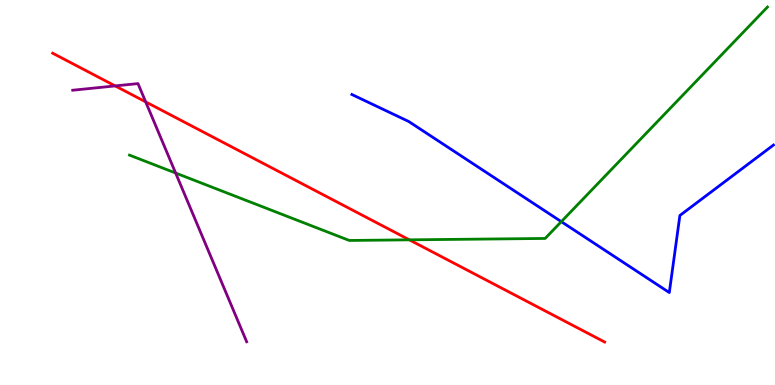[{'lines': ['blue', 'red'], 'intersections': []}, {'lines': ['green', 'red'], 'intersections': [{'x': 5.28, 'y': 3.77}]}, {'lines': ['purple', 'red'], 'intersections': [{'x': 1.49, 'y': 7.77}, {'x': 1.88, 'y': 7.35}]}, {'lines': ['blue', 'green'], 'intersections': [{'x': 7.24, 'y': 4.24}]}, {'lines': ['blue', 'purple'], 'intersections': []}, {'lines': ['green', 'purple'], 'intersections': [{'x': 2.27, 'y': 5.51}]}]